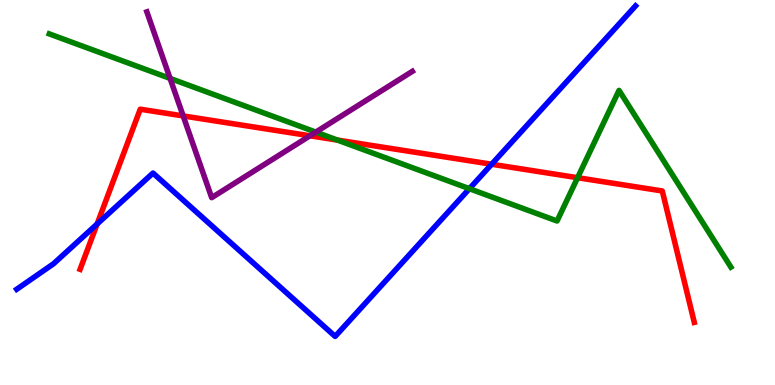[{'lines': ['blue', 'red'], 'intersections': [{'x': 1.25, 'y': 4.18}, {'x': 6.34, 'y': 5.73}]}, {'lines': ['green', 'red'], 'intersections': [{'x': 4.36, 'y': 6.36}, {'x': 7.45, 'y': 5.38}]}, {'lines': ['purple', 'red'], 'intersections': [{'x': 2.36, 'y': 6.99}, {'x': 4.0, 'y': 6.47}]}, {'lines': ['blue', 'green'], 'intersections': [{'x': 6.06, 'y': 5.1}]}, {'lines': ['blue', 'purple'], 'intersections': []}, {'lines': ['green', 'purple'], 'intersections': [{'x': 2.19, 'y': 7.96}, {'x': 4.08, 'y': 6.57}]}]